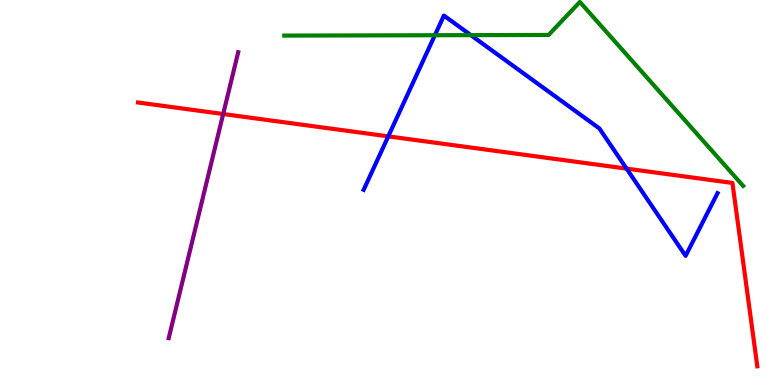[{'lines': ['blue', 'red'], 'intersections': [{'x': 5.01, 'y': 6.46}, {'x': 8.08, 'y': 5.62}]}, {'lines': ['green', 'red'], 'intersections': []}, {'lines': ['purple', 'red'], 'intersections': [{'x': 2.88, 'y': 7.04}]}, {'lines': ['blue', 'green'], 'intersections': [{'x': 5.61, 'y': 9.08}, {'x': 6.08, 'y': 9.09}]}, {'lines': ['blue', 'purple'], 'intersections': []}, {'lines': ['green', 'purple'], 'intersections': []}]